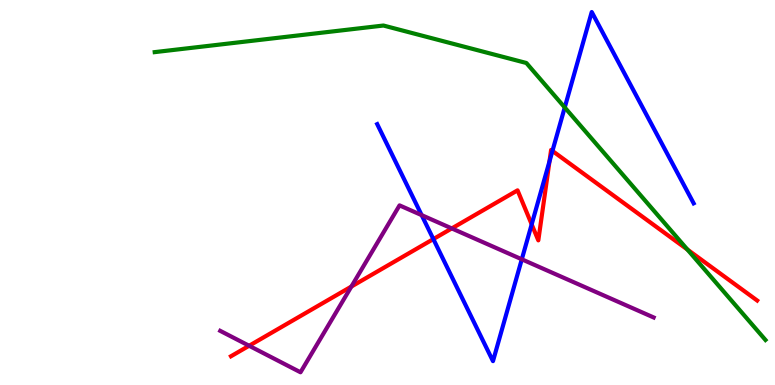[{'lines': ['blue', 'red'], 'intersections': [{'x': 5.59, 'y': 3.79}, {'x': 6.86, 'y': 4.17}, {'x': 7.09, 'y': 5.81}, {'x': 7.13, 'y': 6.08}]}, {'lines': ['green', 'red'], 'intersections': [{'x': 8.87, 'y': 3.52}]}, {'lines': ['purple', 'red'], 'intersections': [{'x': 3.21, 'y': 1.02}, {'x': 4.53, 'y': 2.56}, {'x': 5.83, 'y': 4.07}]}, {'lines': ['blue', 'green'], 'intersections': [{'x': 7.29, 'y': 7.21}]}, {'lines': ['blue', 'purple'], 'intersections': [{'x': 5.44, 'y': 4.41}, {'x': 6.73, 'y': 3.26}]}, {'lines': ['green', 'purple'], 'intersections': []}]